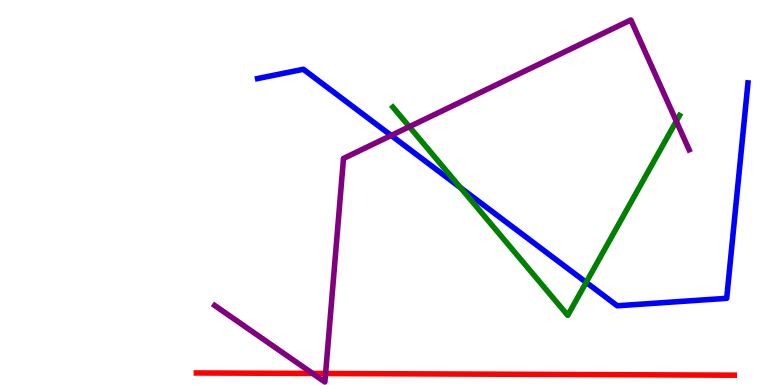[{'lines': ['blue', 'red'], 'intersections': []}, {'lines': ['green', 'red'], 'intersections': []}, {'lines': ['purple', 'red'], 'intersections': [{'x': 4.03, 'y': 0.3}, {'x': 4.2, 'y': 0.299}]}, {'lines': ['blue', 'green'], 'intersections': [{'x': 5.94, 'y': 5.12}, {'x': 7.56, 'y': 2.67}]}, {'lines': ['blue', 'purple'], 'intersections': [{'x': 5.05, 'y': 6.48}]}, {'lines': ['green', 'purple'], 'intersections': [{'x': 5.28, 'y': 6.71}, {'x': 8.73, 'y': 6.85}]}]